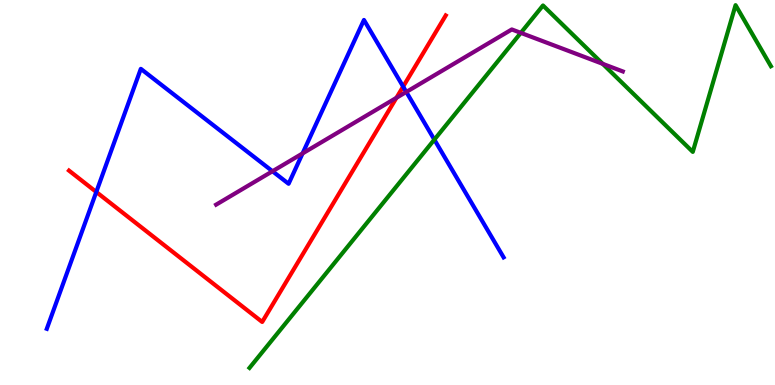[{'lines': ['blue', 'red'], 'intersections': [{'x': 1.24, 'y': 5.01}, {'x': 5.2, 'y': 7.75}]}, {'lines': ['green', 'red'], 'intersections': []}, {'lines': ['purple', 'red'], 'intersections': [{'x': 5.12, 'y': 7.46}]}, {'lines': ['blue', 'green'], 'intersections': [{'x': 5.6, 'y': 6.37}]}, {'lines': ['blue', 'purple'], 'intersections': [{'x': 3.52, 'y': 5.55}, {'x': 3.9, 'y': 6.01}, {'x': 5.24, 'y': 7.61}]}, {'lines': ['green', 'purple'], 'intersections': [{'x': 6.72, 'y': 9.15}, {'x': 7.78, 'y': 8.34}]}]